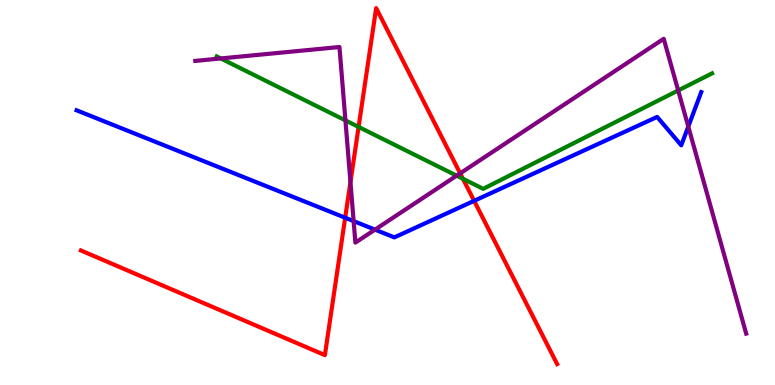[{'lines': ['blue', 'red'], 'intersections': [{'x': 4.45, 'y': 4.34}, {'x': 6.12, 'y': 4.78}]}, {'lines': ['green', 'red'], 'intersections': [{'x': 4.63, 'y': 6.7}, {'x': 5.97, 'y': 5.36}]}, {'lines': ['purple', 'red'], 'intersections': [{'x': 4.52, 'y': 5.27}, {'x': 5.94, 'y': 5.5}]}, {'lines': ['blue', 'green'], 'intersections': []}, {'lines': ['blue', 'purple'], 'intersections': [{'x': 4.56, 'y': 4.26}, {'x': 4.84, 'y': 4.04}, {'x': 8.88, 'y': 6.71}]}, {'lines': ['green', 'purple'], 'intersections': [{'x': 2.85, 'y': 8.48}, {'x': 4.46, 'y': 6.87}, {'x': 5.89, 'y': 5.44}, {'x': 8.75, 'y': 7.65}]}]